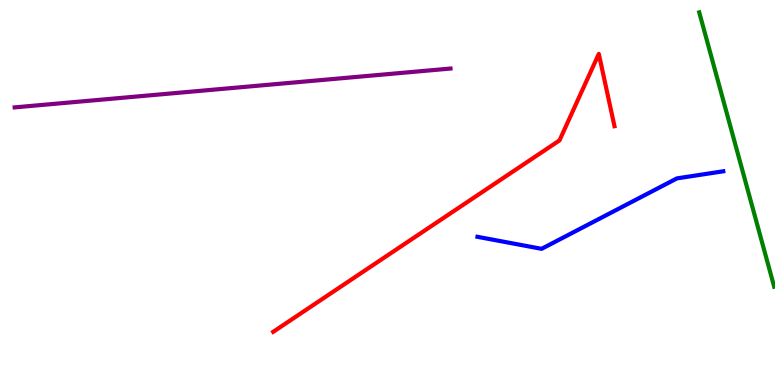[{'lines': ['blue', 'red'], 'intersections': []}, {'lines': ['green', 'red'], 'intersections': []}, {'lines': ['purple', 'red'], 'intersections': []}, {'lines': ['blue', 'green'], 'intersections': []}, {'lines': ['blue', 'purple'], 'intersections': []}, {'lines': ['green', 'purple'], 'intersections': []}]